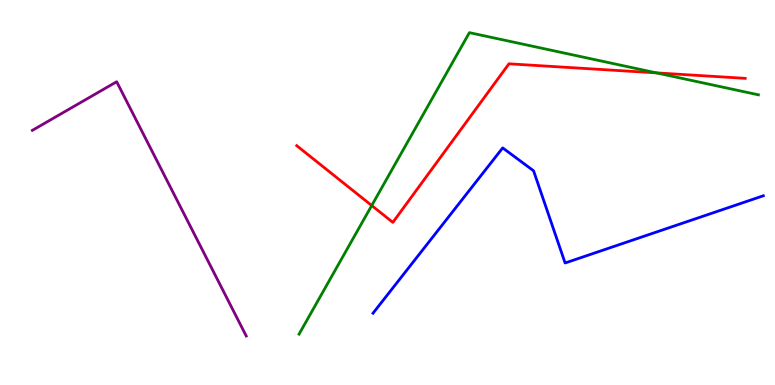[{'lines': ['blue', 'red'], 'intersections': []}, {'lines': ['green', 'red'], 'intersections': [{'x': 4.8, 'y': 4.66}, {'x': 8.47, 'y': 8.11}]}, {'lines': ['purple', 'red'], 'intersections': []}, {'lines': ['blue', 'green'], 'intersections': []}, {'lines': ['blue', 'purple'], 'intersections': []}, {'lines': ['green', 'purple'], 'intersections': []}]